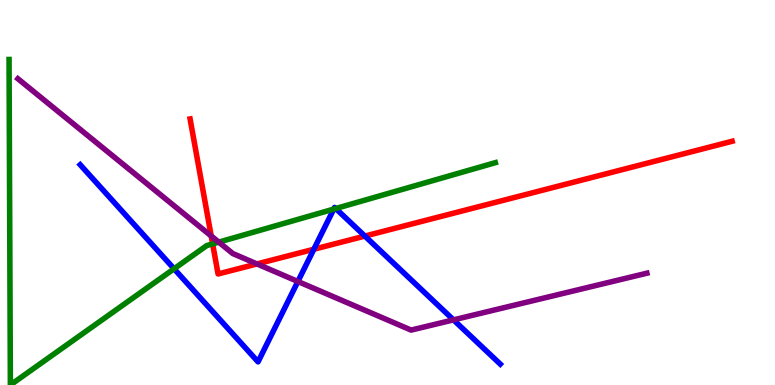[{'lines': ['blue', 'red'], 'intersections': [{'x': 4.05, 'y': 3.53}, {'x': 4.71, 'y': 3.87}]}, {'lines': ['green', 'red'], 'intersections': [{'x': 2.74, 'y': 3.66}]}, {'lines': ['purple', 'red'], 'intersections': [{'x': 2.73, 'y': 3.87}, {'x': 3.32, 'y': 3.14}]}, {'lines': ['blue', 'green'], 'intersections': [{'x': 2.25, 'y': 3.02}, {'x': 4.31, 'y': 4.57}, {'x': 4.33, 'y': 4.58}]}, {'lines': ['blue', 'purple'], 'intersections': [{'x': 3.84, 'y': 2.69}, {'x': 5.85, 'y': 1.69}]}, {'lines': ['green', 'purple'], 'intersections': [{'x': 2.82, 'y': 3.71}]}]